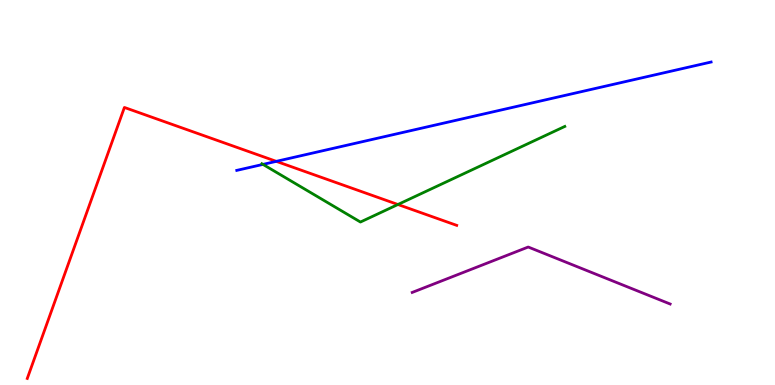[{'lines': ['blue', 'red'], 'intersections': [{'x': 3.57, 'y': 5.81}]}, {'lines': ['green', 'red'], 'intersections': [{'x': 5.13, 'y': 4.69}]}, {'lines': ['purple', 'red'], 'intersections': []}, {'lines': ['blue', 'green'], 'intersections': [{'x': 3.39, 'y': 5.73}]}, {'lines': ['blue', 'purple'], 'intersections': []}, {'lines': ['green', 'purple'], 'intersections': []}]